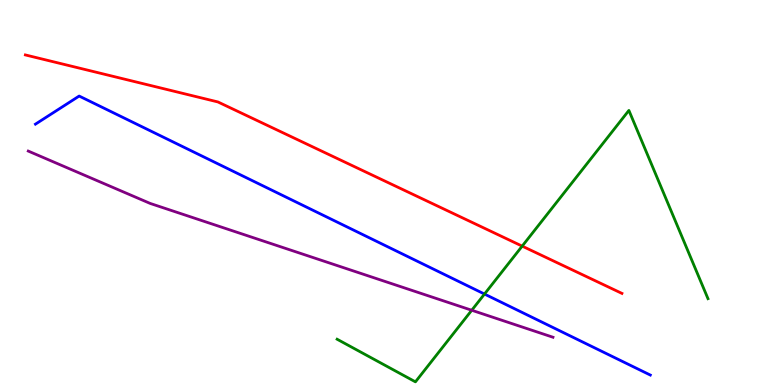[{'lines': ['blue', 'red'], 'intersections': []}, {'lines': ['green', 'red'], 'intersections': [{'x': 6.74, 'y': 3.61}]}, {'lines': ['purple', 'red'], 'intersections': []}, {'lines': ['blue', 'green'], 'intersections': [{'x': 6.25, 'y': 2.36}]}, {'lines': ['blue', 'purple'], 'intersections': []}, {'lines': ['green', 'purple'], 'intersections': [{'x': 6.09, 'y': 1.94}]}]